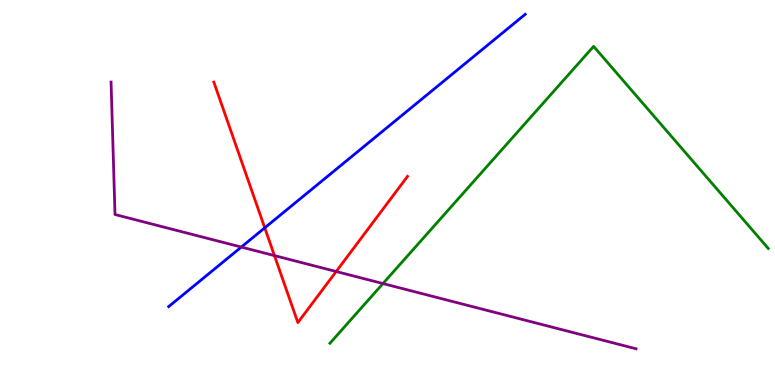[{'lines': ['blue', 'red'], 'intersections': [{'x': 3.42, 'y': 4.08}]}, {'lines': ['green', 'red'], 'intersections': []}, {'lines': ['purple', 'red'], 'intersections': [{'x': 3.54, 'y': 3.36}, {'x': 4.34, 'y': 2.95}]}, {'lines': ['blue', 'green'], 'intersections': []}, {'lines': ['blue', 'purple'], 'intersections': [{'x': 3.11, 'y': 3.58}]}, {'lines': ['green', 'purple'], 'intersections': [{'x': 4.94, 'y': 2.63}]}]